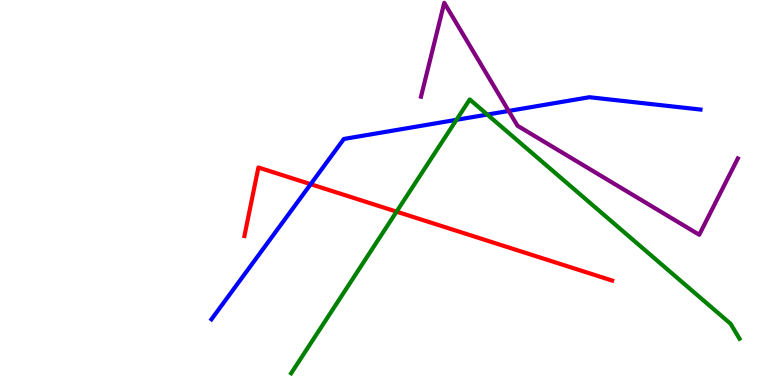[{'lines': ['blue', 'red'], 'intersections': [{'x': 4.01, 'y': 5.22}]}, {'lines': ['green', 'red'], 'intersections': [{'x': 5.12, 'y': 4.5}]}, {'lines': ['purple', 'red'], 'intersections': []}, {'lines': ['blue', 'green'], 'intersections': [{'x': 5.89, 'y': 6.89}, {'x': 6.29, 'y': 7.02}]}, {'lines': ['blue', 'purple'], 'intersections': [{'x': 6.56, 'y': 7.12}]}, {'lines': ['green', 'purple'], 'intersections': []}]